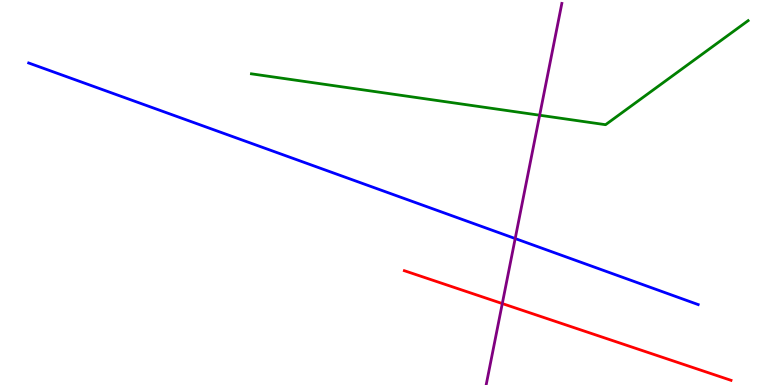[{'lines': ['blue', 'red'], 'intersections': []}, {'lines': ['green', 'red'], 'intersections': []}, {'lines': ['purple', 'red'], 'intersections': [{'x': 6.48, 'y': 2.12}]}, {'lines': ['blue', 'green'], 'intersections': []}, {'lines': ['blue', 'purple'], 'intersections': [{'x': 6.65, 'y': 3.8}]}, {'lines': ['green', 'purple'], 'intersections': [{'x': 6.96, 'y': 7.01}]}]